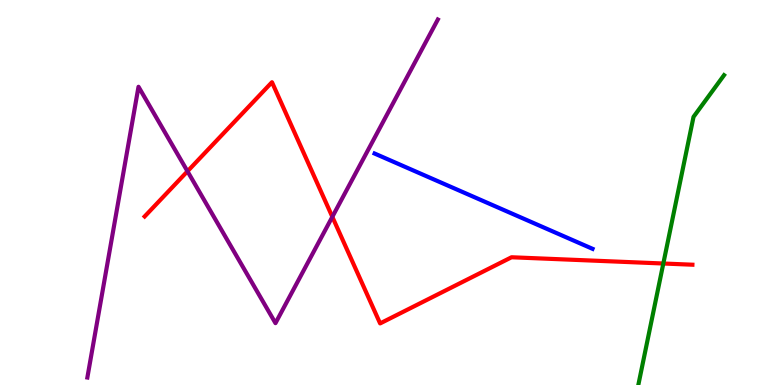[{'lines': ['blue', 'red'], 'intersections': []}, {'lines': ['green', 'red'], 'intersections': [{'x': 8.56, 'y': 3.16}]}, {'lines': ['purple', 'red'], 'intersections': [{'x': 2.42, 'y': 5.55}, {'x': 4.29, 'y': 4.37}]}, {'lines': ['blue', 'green'], 'intersections': []}, {'lines': ['blue', 'purple'], 'intersections': []}, {'lines': ['green', 'purple'], 'intersections': []}]